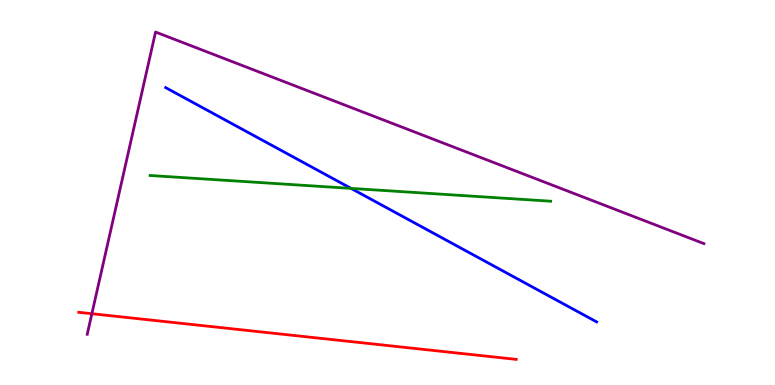[{'lines': ['blue', 'red'], 'intersections': []}, {'lines': ['green', 'red'], 'intersections': []}, {'lines': ['purple', 'red'], 'intersections': [{'x': 1.19, 'y': 1.85}]}, {'lines': ['blue', 'green'], 'intersections': [{'x': 4.53, 'y': 5.11}]}, {'lines': ['blue', 'purple'], 'intersections': []}, {'lines': ['green', 'purple'], 'intersections': []}]